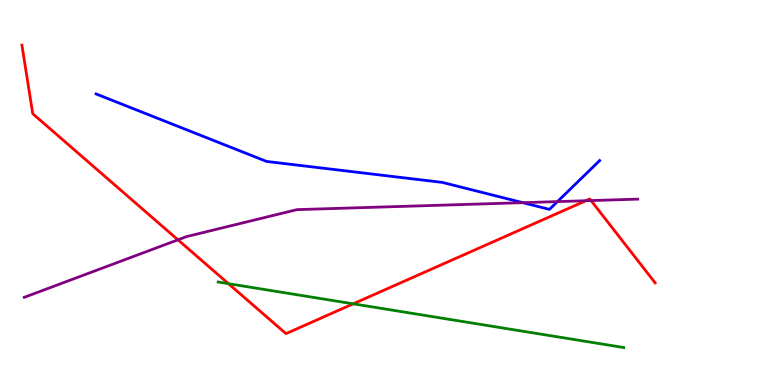[{'lines': ['blue', 'red'], 'intersections': []}, {'lines': ['green', 'red'], 'intersections': [{'x': 2.95, 'y': 2.63}, {'x': 4.56, 'y': 2.11}]}, {'lines': ['purple', 'red'], 'intersections': [{'x': 2.3, 'y': 3.77}, {'x': 7.56, 'y': 4.79}, {'x': 7.63, 'y': 4.79}]}, {'lines': ['blue', 'green'], 'intersections': []}, {'lines': ['blue', 'purple'], 'intersections': [{'x': 6.75, 'y': 4.74}, {'x': 7.19, 'y': 4.76}]}, {'lines': ['green', 'purple'], 'intersections': []}]